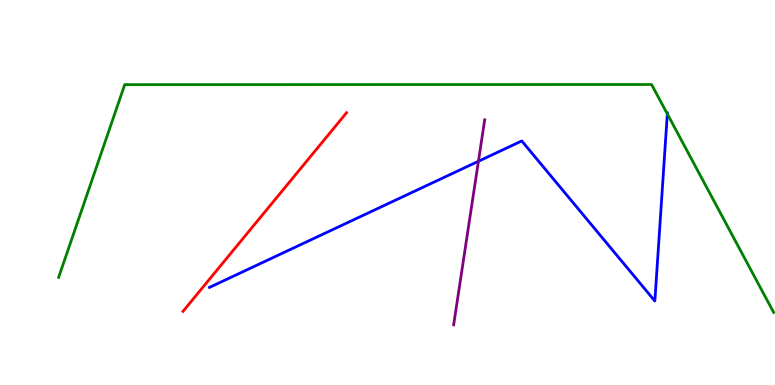[{'lines': ['blue', 'red'], 'intersections': []}, {'lines': ['green', 'red'], 'intersections': []}, {'lines': ['purple', 'red'], 'intersections': []}, {'lines': ['blue', 'green'], 'intersections': [{'x': 8.61, 'y': 7.04}]}, {'lines': ['blue', 'purple'], 'intersections': [{'x': 6.17, 'y': 5.81}]}, {'lines': ['green', 'purple'], 'intersections': []}]